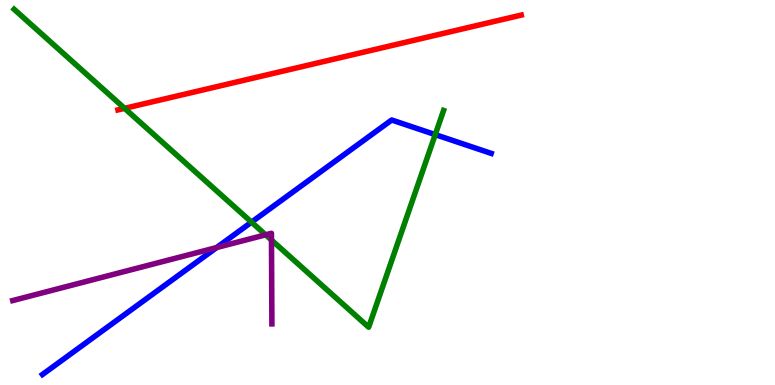[{'lines': ['blue', 'red'], 'intersections': []}, {'lines': ['green', 'red'], 'intersections': [{'x': 1.61, 'y': 7.19}]}, {'lines': ['purple', 'red'], 'intersections': []}, {'lines': ['blue', 'green'], 'intersections': [{'x': 3.25, 'y': 4.23}, {'x': 5.62, 'y': 6.5}]}, {'lines': ['blue', 'purple'], 'intersections': [{'x': 2.8, 'y': 3.57}]}, {'lines': ['green', 'purple'], 'intersections': [{'x': 3.43, 'y': 3.9}, {'x': 3.5, 'y': 3.76}]}]